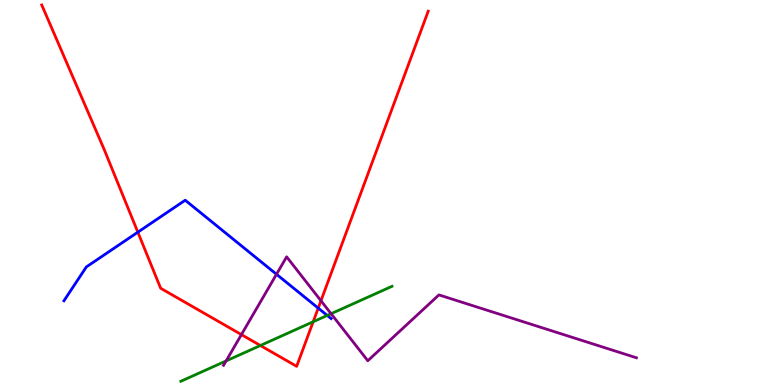[{'lines': ['blue', 'red'], 'intersections': [{'x': 1.78, 'y': 3.97}, {'x': 4.11, 'y': 2.0}]}, {'lines': ['green', 'red'], 'intersections': [{'x': 3.36, 'y': 1.03}, {'x': 4.04, 'y': 1.64}]}, {'lines': ['purple', 'red'], 'intersections': [{'x': 3.11, 'y': 1.31}, {'x': 4.14, 'y': 2.19}]}, {'lines': ['blue', 'green'], 'intersections': [{'x': 4.22, 'y': 1.81}]}, {'lines': ['blue', 'purple'], 'intersections': [{'x': 3.57, 'y': 2.88}]}, {'lines': ['green', 'purple'], 'intersections': [{'x': 2.92, 'y': 0.625}, {'x': 4.27, 'y': 1.85}]}]